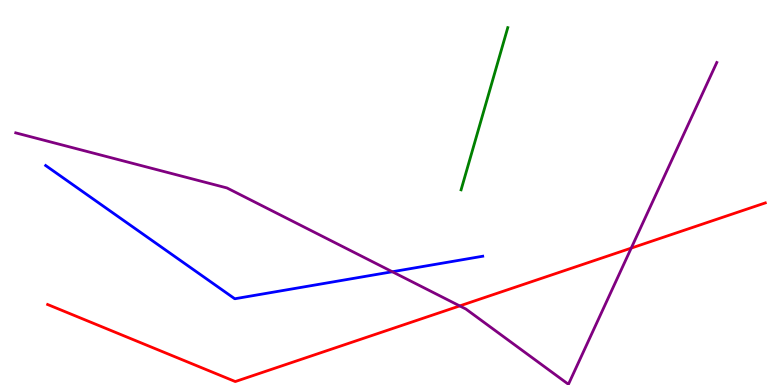[{'lines': ['blue', 'red'], 'intersections': []}, {'lines': ['green', 'red'], 'intersections': []}, {'lines': ['purple', 'red'], 'intersections': [{'x': 5.93, 'y': 2.05}, {'x': 8.14, 'y': 3.56}]}, {'lines': ['blue', 'green'], 'intersections': []}, {'lines': ['blue', 'purple'], 'intersections': [{'x': 5.06, 'y': 2.94}]}, {'lines': ['green', 'purple'], 'intersections': []}]